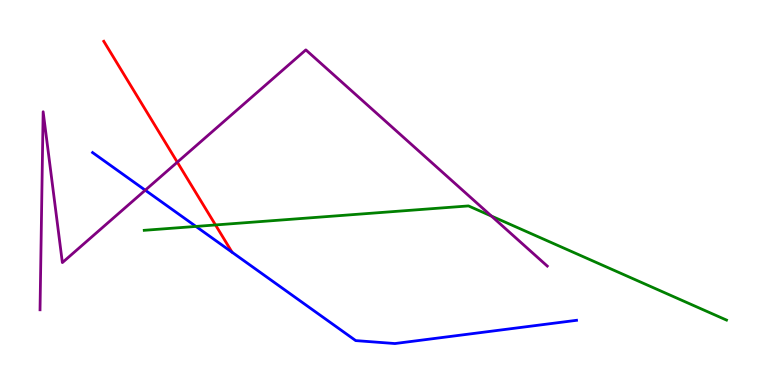[{'lines': ['blue', 'red'], 'intersections': []}, {'lines': ['green', 'red'], 'intersections': [{'x': 2.78, 'y': 4.16}]}, {'lines': ['purple', 'red'], 'intersections': [{'x': 2.29, 'y': 5.79}]}, {'lines': ['blue', 'green'], 'intersections': [{'x': 2.53, 'y': 4.12}]}, {'lines': ['blue', 'purple'], 'intersections': [{'x': 1.87, 'y': 5.06}]}, {'lines': ['green', 'purple'], 'intersections': [{'x': 6.34, 'y': 4.39}]}]